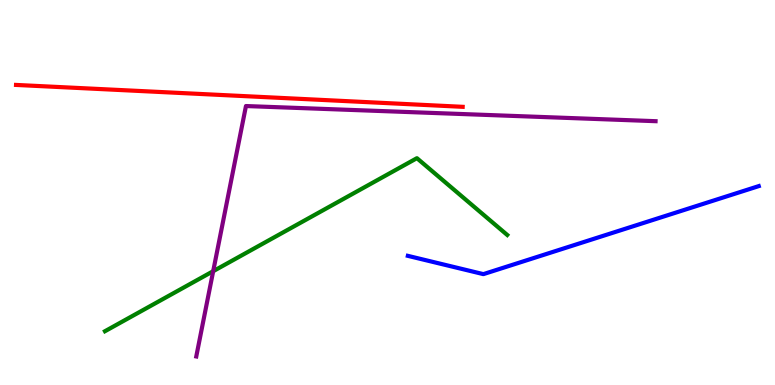[{'lines': ['blue', 'red'], 'intersections': []}, {'lines': ['green', 'red'], 'intersections': []}, {'lines': ['purple', 'red'], 'intersections': []}, {'lines': ['blue', 'green'], 'intersections': []}, {'lines': ['blue', 'purple'], 'intersections': []}, {'lines': ['green', 'purple'], 'intersections': [{'x': 2.75, 'y': 2.96}]}]